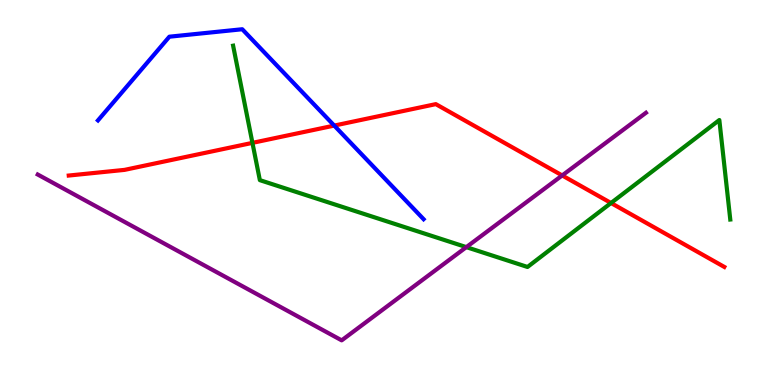[{'lines': ['blue', 'red'], 'intersections': [{'x': 4.31, 'y': 6.74}]}, {'lines': ['green', 'red'], 'intersections': [{'x': 3.26, 'y': 6.29}, {'x': 7.88, 'y': 4.73}]}, {'lines': ['purple', 'red'], 'intersections': [{'x': 7.25, 'y': 5.44}]}, {'lines': ['blue', 'green'], 'intersections': []}, {'lines': ['blue', 'purple'], 'intersections': []}, {'lines': ['green', 'purple'], 'intersections': [{'x': 6.02, 'y': 3.58}]}]